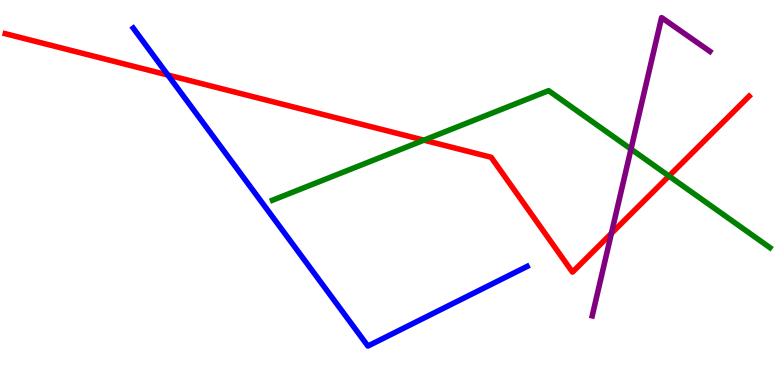[{'lines': ['blue', 'red'], 'intersections': [{'x': 2.17, 'y': 8.05}]}, {'lines': ['green', 'red'], 'intersections': [{'x': 5.47, 'y': 6.36}, {'x': 8.63, 'y': 5.43}]}, {'lines': ['purple', 'red'], 'intersections': [{'x': 7.89, 'y': 3.94}]}, {'lines': ['blue', 'green'], 'intersections': []}, {'lines': ['blue', 'purple'], 'intersections': []}, {'lines': ['green', 'purple'], 'intersections': [{'x': 8.14, 'y': 6.13}]}]